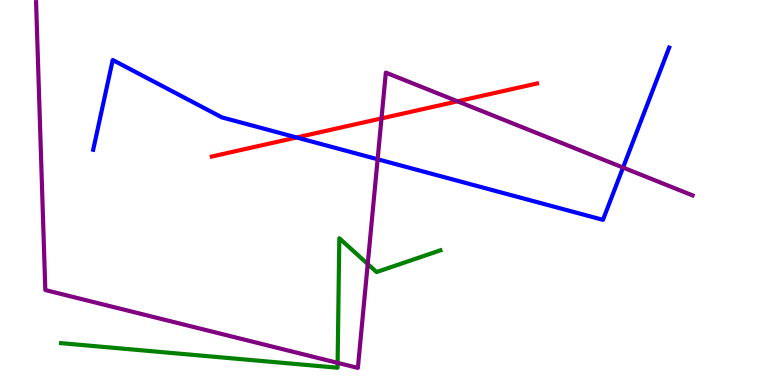[{'lines': ['blue', 'red'], 'intersections': [{'x': 3.83, 'y': 6.43}]}, {'lines': ['green', 'red'], 'intersections': []}, {'lines': ['purple', 'red'], 'intersections': [{'x': 4.92, 'y': 6.92}, {'x': 5.9, 'y': 7.37}]}, {'lines': ['blue', 'green'], 'intersections': []}, {'lines': ['blue', 'purple'], 'intersections': [{'x': 4.87, 'y': 5.86}, {'x': 8.04, 'y': 5.65}]}, {'lines': ['green', 'purple'], 'intersections': [{'x': 4.36, 'y': 0.575}, {'x': 4.74, 'y': 3.14}]}]